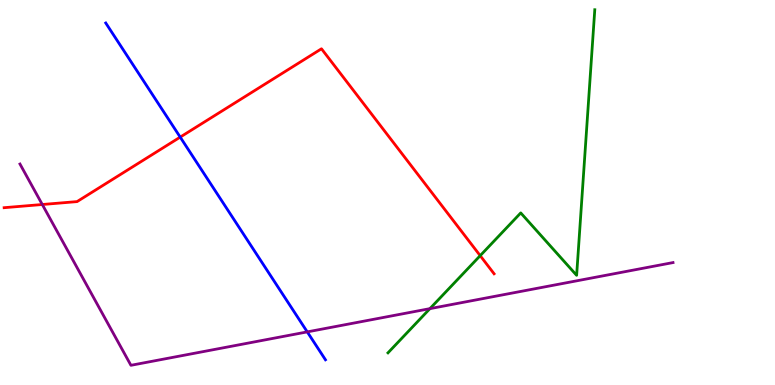[{'lines': ['blue', 'red'], 'intersections': [{'x': 2.33, 'y': 6.44}]}, {'lines': ['green', 'red'], 'intersections': [{'x': 6.2, 'y': 3.36}]}, {'lines': ['purple', 'red'], 'intersections': [{'x': 0.546, 'y': 4.69}]}, {'lines': ['blue', 'green'], 'intersections': []}, {'lines': ['blue', 'purple'], 'intersections': [{'x': 3.96, 'y': 1.38}]}, {'lines': ['green', 'purple'], 'intersections': [{'x': 5.55, 'y': 1.98}]}]